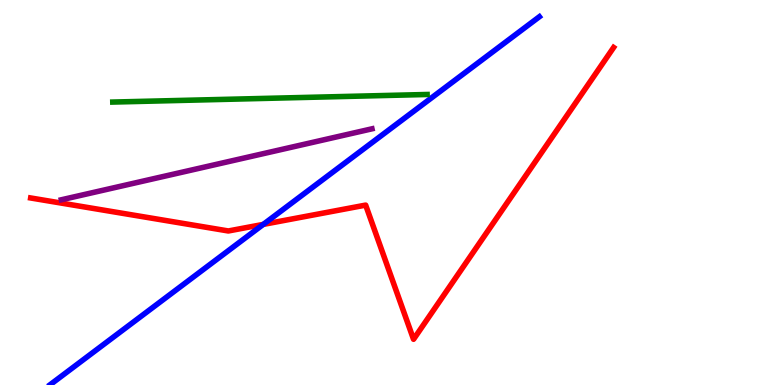[{'lines': ['blue', 'red'], 'intersections': [{'x': 3.4, 'y': 4.17}]}, {'lines': ['green', 'red'], 'intersections': []}, {'lines': ['purple', 'red'], 'intersections': []}, {'lines': ['blue', 'green'], 'intersections': []}, {'lines': ['blue', 'purple'], 'intersections': []}, {'lines': ['green', 'purple'], 'intersections': []}]